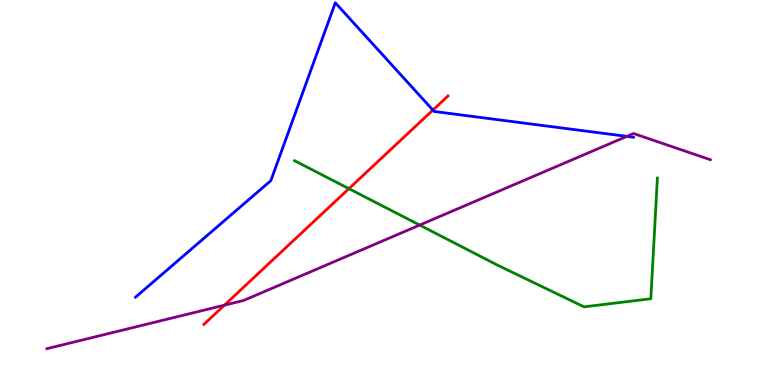[{'lines': ['blue', 'red'], 'intersections': [{'x': 5.59, 'y': 7.14}]}, {'lines': ['green', 'red'], 'intersections': [{'x': 4.5, 'y': 5.1}]}, {'lines': ['purple', 'red'], 'intersections': [{'x': 2.9, 'y': 2.07}]}, {'lines': ['blue', 'green'], 'intersections': []}, {'lines': ['blue', 'purple'], 'intersections': [{'x': 8.09, 'y': 6.46}]}, {'lines': ['green', 'purple'], 'intersections': [{'x': 5.42, 'y': 4.15}]}]